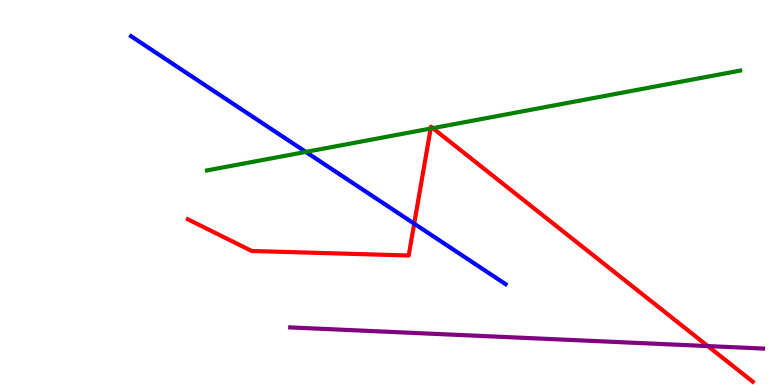[{'lines': ['blue', 'red'], 'intersections': [{'x': 5.34, 'y': 4.19}]}, {'lines': ['green', 'red'], 'intersections': [{'x': 5.56, 'y': 6.66}, {'x': 5.58, 'y': 6.67}]}, {'lines': ['purple', 'red'], 'intersections': [{'x': 9.13, 'y': 1.01}]}, {'lines': ['blue', 'green'], 'intersections': [{'x': 3.95, 'y': 6.05}]}, {'lines': ['blue', 'purple'], 'intersections': []}, {'lines': ['green', 'purple'], 'intersections': []}]